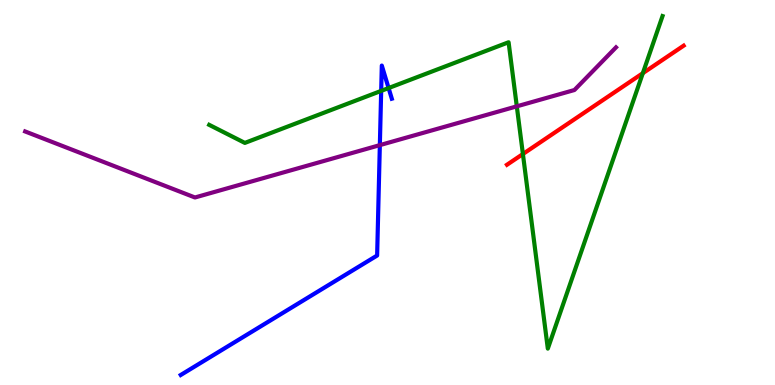[{'lines': ['blue', 'red'], 'intersections': []}, {'lines': ['green', 'red'], 'intersections': [{'x': 6.75, 'y': 6.0}, {'x': 8.29, 'y': 8.1}]}, {'lines': ['purple', 'red'], 'intersections': []}, {'lines': ['blue', 'green'], 'intersections': [{'x': 4.92, 'y': 7.64}, {'x': 5.01, 'y': 7.71}]}, {'lines': ['blue', 'purple'], 'intersections': [{'x': 4.9, 'y': 6.23}]}, {'lines': ['green', 'purple'], 'intersections': [{'x': 6.67, 'y': 7.24}]}]